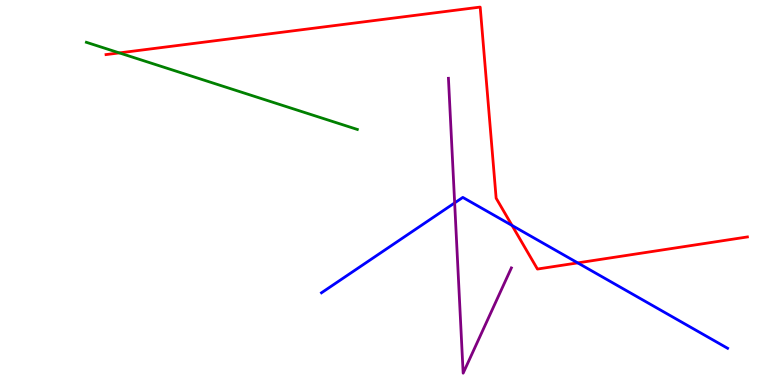[{'lines': ['blue', 'red'], 'intersections': [{'x': 6.61, 'y': 4.14}, {'x': 7.45, 'y': 3.17}]}, {'lines': ['green', 'red'], 'intersections': [{'x': 1.54, 'y': 8.63}]}, {'lines': ['purple', 'red'], 'intersections': []}, {'lines': ['blue', 'green'], 'intersections': []}, {'lines': ['blue', 'purple'], 'intersections': [{'x': 5.87, 'y': 4.73}]}, {'lines': ['green', 'purple'], 'intersections': []}]